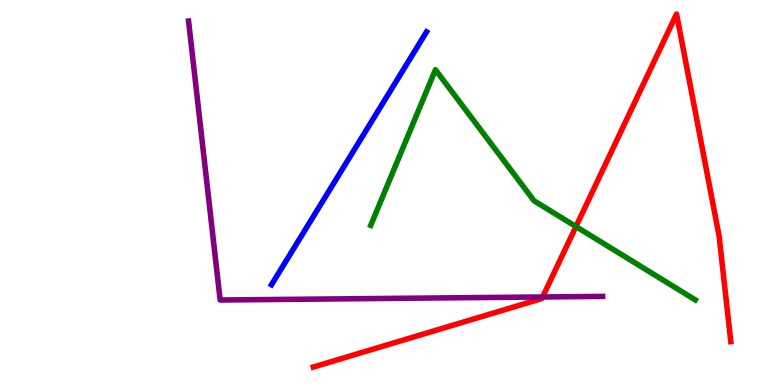[{'lines': ['blue', 'red'], 'intersections': []}, {'lines': ['green', 'red'], 'intersections': [{'x': 7.43, 'y': 4.12}]}, {'lines': ['purple', 'red'], 'intersections': [{'x': 7.0, 'y': 2.29}]}, {'lines': ['blue', 'green'], 'intersections': []}, {'lines': ['blue', 'purple'], 'intersections': []}, {'lines': ['green', 'purple'], 'intersections': []}]